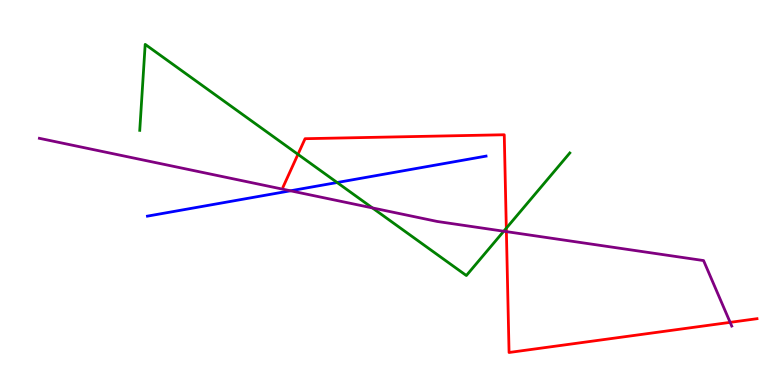[{'lines': ['blue', 'red'], 'intersections': []}, {'lines': ['green', 'red'], 'intersections': [{'x': 3.84, 'y': 5.99}, {'x': 6.53, 'y': 4.07}]}, {'lines': ['purple', 'red'], 'intersections': [{'x': 6.53, 'y': 3.98}, {'x': 9.42, 'y': 1.63}]}, {'lines': ['blue', 'green'], 'intersections': [{'x': 4.35, 'y': 5.26}]}, {'lines': ['blue', 'purple'], 'intersections': [{'x': 3.75, 'y': 5.04}]}, {'lines': ['green', 'purple'], 'intersections': [{'x': 4.81, 'y': 4.6}, {'x': 6.5, 'y': 3.99}]}]